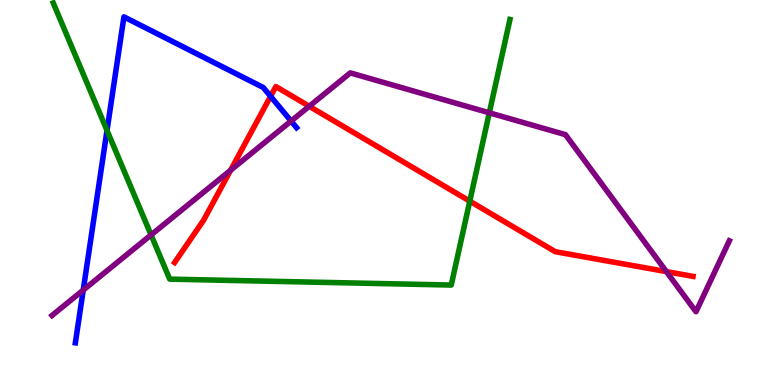[{'lines': ['blue', 'red'], 'intersections': [{'x': 3.49, 'y': 7.5}]}, {'lines': ['green', 'red'], 'intersections': [{'x': 6.06, 'y': 4.77}]}, {'lines': ['purple', 'red'], 'intersections': [{'x': 2.98, 'y': 5.58}, {'x': 3.99, 'y': 7.24}, {'x': 8.6, 'y': 2.95}]}, {'lines': ['blue', 'green'], 'intersections': [{'x': 1.38, 'y': 6.61}]}, {'lines': ['blue', 'purple'], 'intersections': [{'x': 1.07, 'y': 2.46}, {'x': 3.76, 'y': 6.86}]}, {'lines': ['green', 'purple'], 'intersections': [{'x': 1.95, 'y': 3.9}, {'x': 6.31, 'y': 7.07}]}]